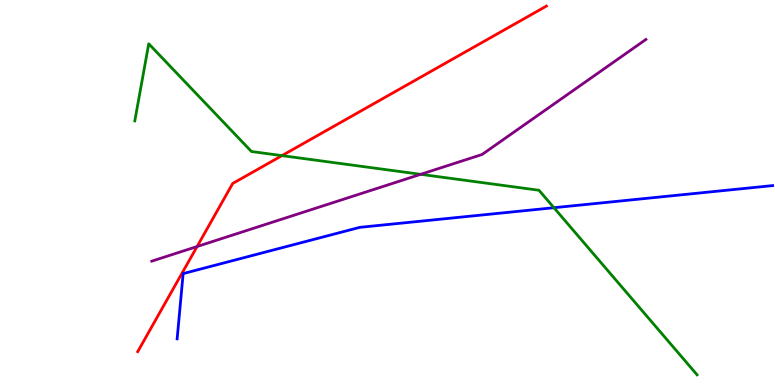[{'lines': ['blue', 'red'], 'intersections': []}, {'lines': ['green', 'red'], 'intersections': [{'x': 3.64, 'y': 5.96}]}, {'lines': ['purple', 'red'], 'intersections': [{'x': 2.54, 'y': 3.6}]}, {'lines': ['blue', 'green'], 'intersections': [{'x': 7.15, 'y': 4.6}]}, {'lines': ['blue', 'purple'], 'intersections': []}, {'lines': ['green', 'purple'], 'intersections': [{'x': 5.43, 'y': 5.47}]}]